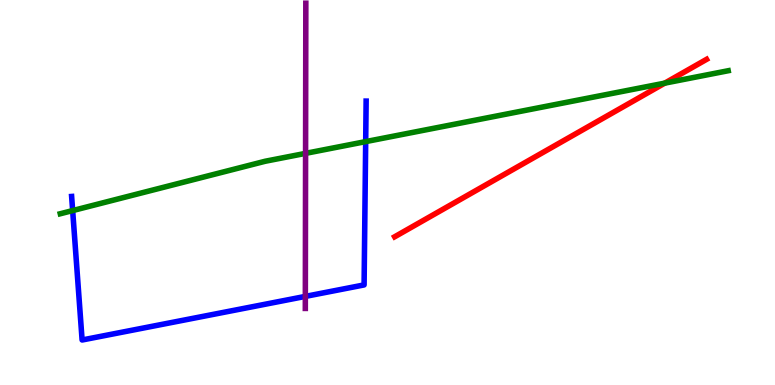[{'lines': ['blue', 'red'], 'intersections': []}, {'lines': ['green', 'red'], 'intersections': [{'x': 8.58, 'y': 7.84}]}, {'lines': ['purple', 'red'], 'intersections': []}, {'lines': ['blue', 'green'], 'intersections': [{'x': 0.938, 'y': 4.53}, {'x': 4.72, 'y': 6.32}]}, {'lines': ['blue', 'purple'], 'intersections': [{'x': 3.94, 'y': 2.3}]}, {'lines': ['green', 'purple'], 'intersections': [{'x': 3.94, 'y': 6.02}]}]